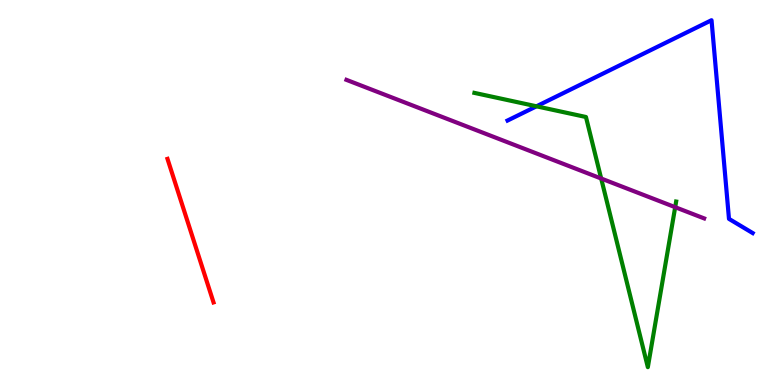[{'lines': ['blue', 'red'], 'intersections': []}, {'lines': ['green', 'red'], 'intersections': []}, {'lines': ['purple', 'red'], 'intersections': []}, {'lines': ['blue', 'green'], 'intersections': [{'x': 6.92, 'y': 7.24}]}, {'lines': ['blue', 'purple'], 'intersections': []}, {'lines': ['green', 'purple'], 'intersections': [{'x': 7.76, 'y': 5.36}, {'x': 8.71, 'y': 4.62}]}]